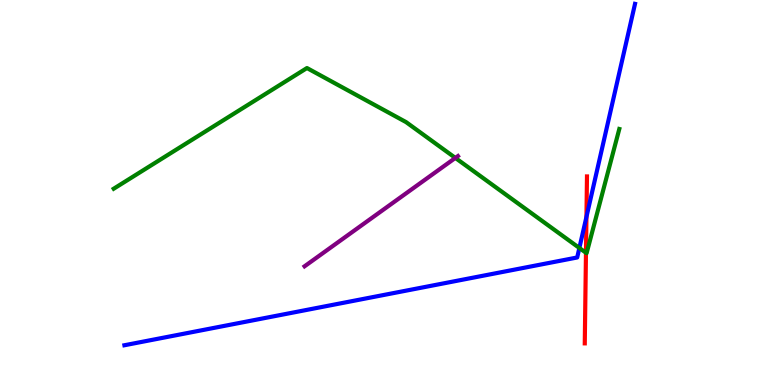[{'lines': ['blue', 'red'], 'intersections': [{'x': 7.57, 'y': 4.37}]}, {'lines': ['green', 'red'], 'intersections': [{'x': 7.56, 'y': 3.43}]}, {'lines': ['purple', 'red'], 'intersections': []}, {'lines': ['blue', 'green'], 'intersections': [{'x': 7.48, 'y': 3.56}]}, {'lines': ['blue', 'purple'], 'intersections': []}, {'lines': ['green', 'purple'], 'intersections': [{'x': 5.88, 'y': 5.9}]}]